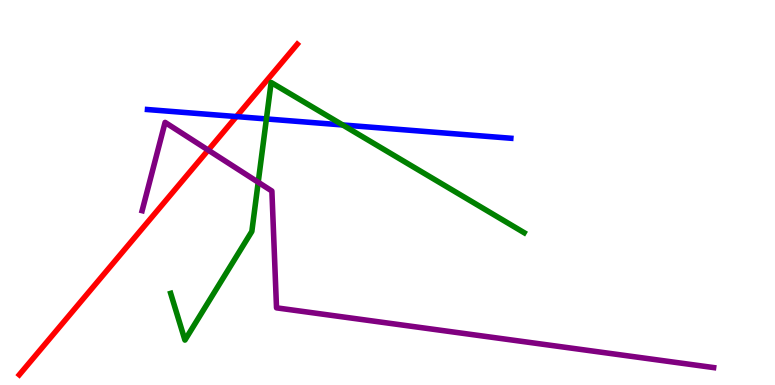[{'lines': ['blue', 'red'], 'intersections': [{'x': 3.05, 'y': 6.97}]}, {'lines': ['green', 'red'], 'intersections': []}, {'lines': ['purple', 'red'], 'intersections': [{'x': 2.69, 'y': 6.1}]}, {'lines': ['blue', 'green'], 'intersections': [{'x': 3.44, 'y': 6.91}, {'x': 4.42, 'y': 6.75}]}, {'lines': ['blue', 'purple'], 'intersections': []}, {'lines': ['green', 'purple'], 'intersections': [{'x': 3.33, 'y': 5.27}]}]